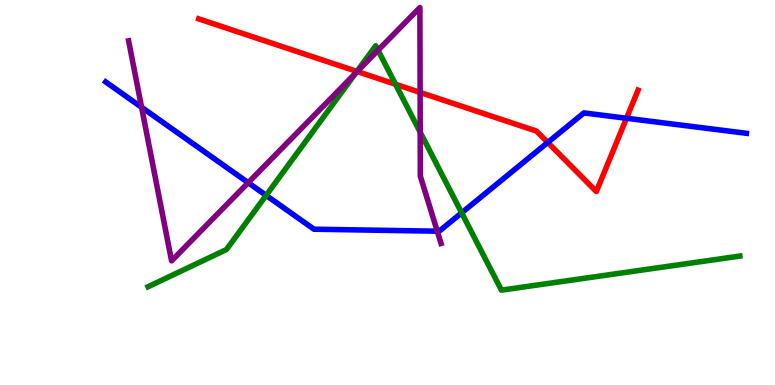[{'lines': ['blue', 'red'], 'intersections': [{'x': 7.07, 'y': 6.3}, {'x': 8.08, 'y': 6.93}]}, {'lines': ['green', 'red'], 'intersections': [{'x': 4.61, 'y': 8.14}, {'x': 5.1, 'y': 7.81}]}, {'lines': ['purple', 'red'], 'intersections': [{'x': 4.61, 'y': 8.14}, {'x': 5.42, 'y': 7.6}]}, {'lines': ['blue', 'green'], 'intersections': [{'x': 3.43, 'y': 4.93}, {'x': 5.96, 'y': 4.47}]}, {'lines': ['blue', 'purple'], 'intersections': [{'x': 1.83, 'y': 7.21}, {'x': 3.2, 'y': 5.25}, {'x': 5.64, 'y': 3.99}]}, {'lines': ['green', 'purple'], 'intersections': [{'x': 4.59, 'y': 8.1}, {'x': 4.88, 'y': 8.69}, {'x': 5.42, 'y': 6.57}]}]